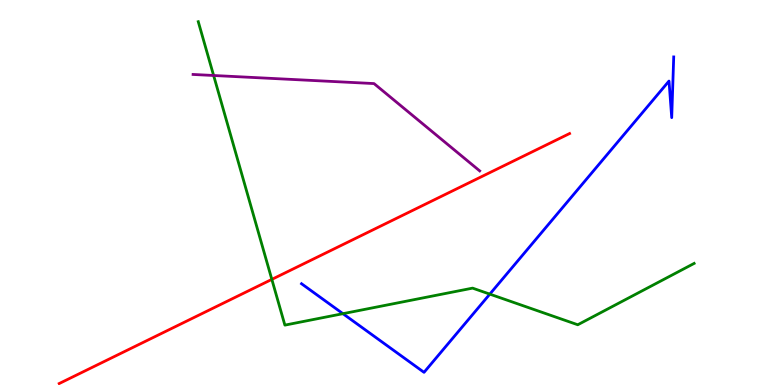[{'lines': ['blue', 'red'], 'intersections': []}, {'lines': ['green', 'red'], 'intersections': [{'x': 3.51, 'y': 2.74}]}, {'lines': ['purple', 'red'], 'intersections': []}, {'lines': ['blue', 'green'], 'intersections': [{'x': 4.42, 'y': 1.85}, {'x': 6.32, 'y': 2.36}]}, {'lines': ['blue', 'purple'], 'intersections': []}, {'lines': ['green', 'purple'], 'intersections': [{'x': 2.76, 'y': 8.04}]}]